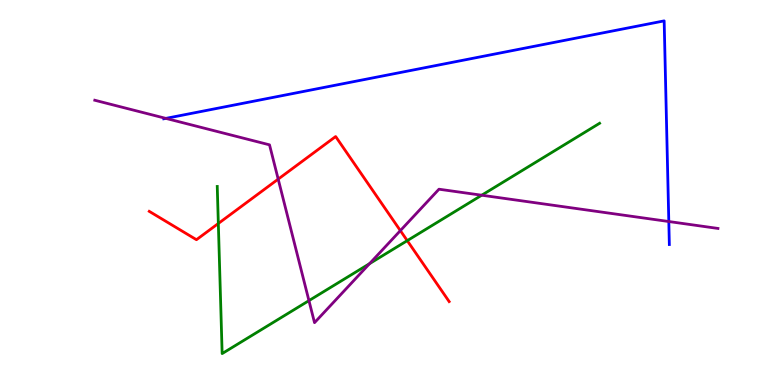[{'lines': ['blue', 'red'], 'intersections': []}, {'lines': ['green', 'red'], 'intersections': [{'x': 2.82, 'y': 4.2}, {'x': 5.25, 'y': 3.75}]}, {'lines': ['purple', 'red'], 'intersections': [{'x': 3.59, 'y': 5.35}, {'x': 5.17, 'y': 4.01}]}, {'lines': ['blue', 'green'], 'intersections': []}, {'lines': ['blue', 'purple'], 'intersections': [{'x': 2.14, 'y': 6.93}, {'x': 8.63, 'y': 4.25}]}, {'lines': ['green', 'purple'], 'intersections': [{'x': 3.99, 'y': 2.19}, {'x': 4.77, 'y': 3.15}, {'x': 6.22, 'y': 4.93}]}]